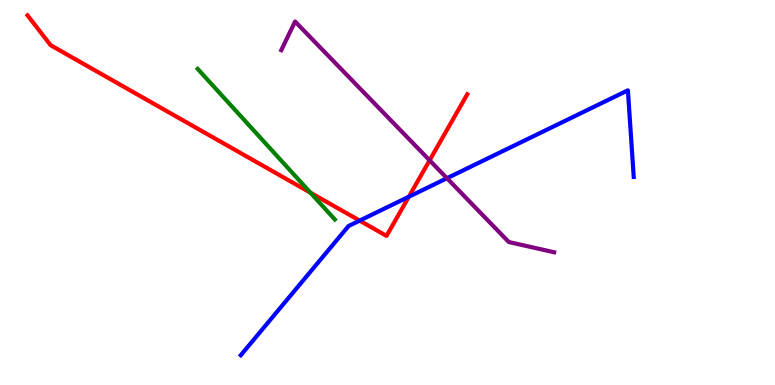[{'lines': ['blue', 'red'], 'intersections': [{'x': 4.64, 'y': 4.27}, {'x': 5.28, 'y': 4.89}]}, {'lines': ['green', 'red'], 'intersections': [{'x': 4.01, 'y': 4.99}]}, {'lines': ['purple', 'red'], 'intersections': [{'x': 5.54, 'y': 5.84}]}, {'lines': ['blue', 'green'], 'intersections': []}, {'lines': ['blue', 'purple'], 'intersections': [{'x': 5.77, 'y': 5.37}]}, {'lines': ['green', 'purple'], 'intersections': []}]